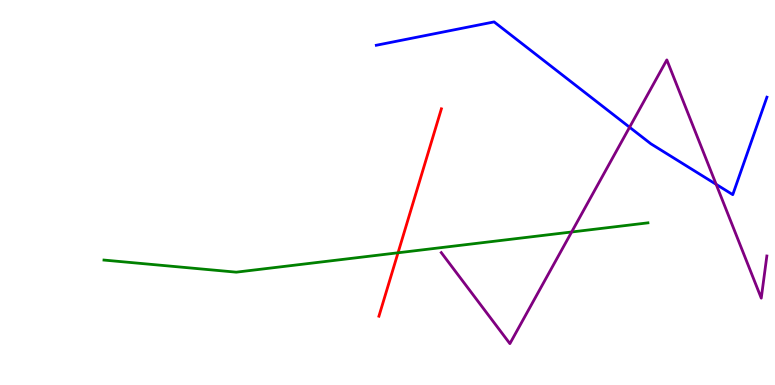[{'lines': ['blue', 'red'], 'intersections': []}, {'lines': ['green', 'red'], 'intersections': [{'x': 5.14, 'y': 3.43}]}, {'lines': ['purple', 'red'], 'intersections': []}, {'lines': ['blue', 'green'], 'intersections': []}, {'lines': ['blue', 'purple'], 'intersections': [{'x': 8.12, 'y': 6.69}, {'x': 9.24, 'y': 5.21}]}, {'lines': ['green', 'purple'], 'intersections': [{'x': 7.38, 'y': 3.97}]}]